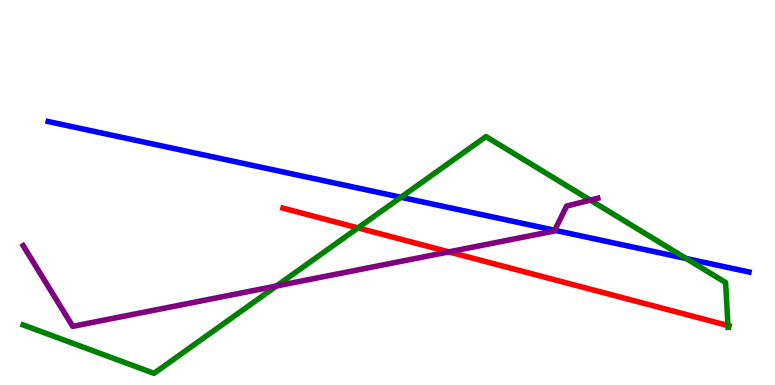[{'lines': ['blue', 'red'], 'intersections': []}, {'lines': ['green', 'red'], 'intersections': [{'x': 4.62, 'y': 4.08}, {'x': 9.39, 'y': 1.55}]}, {'lines': ['purple', 'red'], 'intersections': [{'x': 5.79, 'y': 3.46}]}, {'lines': ['blue', 'green'], 'intersections': [{'x': 5.17, 'y': 4.88}, {'x': 8.85, 'y': 3.29}]}, {'lines': ['blue', 'purple'], 'intersections': [{'x': 7.16, 'y': 4.02}]}, {'lines': ['green', 'purple'], 'intersections': [{'x': 3.57, 'y': 2.57}, {'x': 7.62, 'y': 4.8}]}]